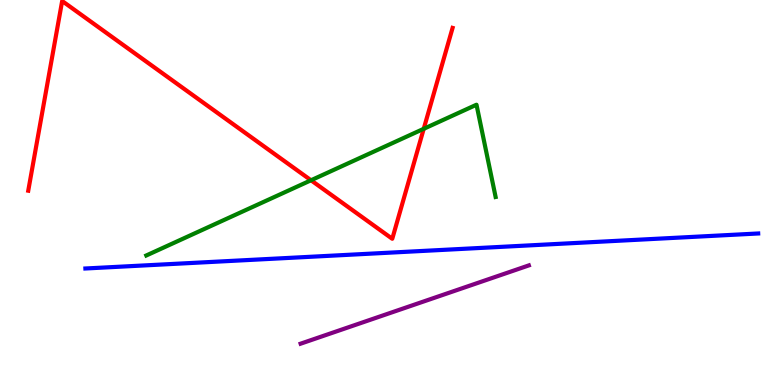[{'lines': ['blue', 'red'], 'intersections': []}, {'lines': ['green', 'red'], 'intersections': [{'x': 4.01, 'y': 5.32}, {'x': 5.47, 'y': 6.65}]}, {'lines': ['purple', 'red'], 'intersections': []}, {'lines': ['blue', 'green'], 'intersections': []}, {'lines': ['blue', 'purple'], 'intersections': []}, {'lines': ['green', 'purple'], 'intersections': []}]